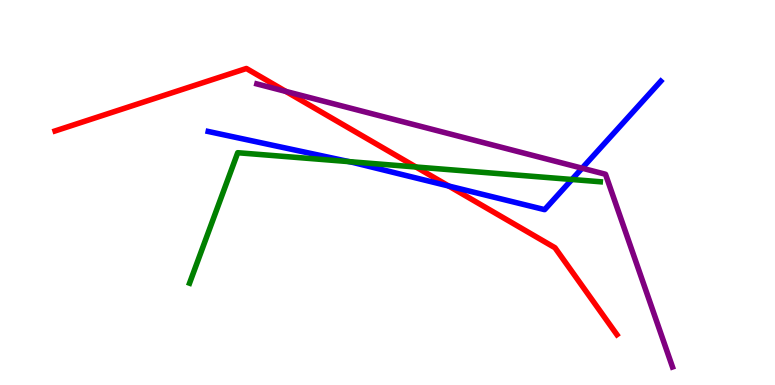[{'lines': ['blue', 'red'], 'intersections': [{'x': 5.79, 'y': 5.17}]}, {'lines': ['green', 'red'], 'intersections': [{'x': 5.37, 'y': 5.66}]}, {'lines': ['purple', 'red'], 'intersections': [{'x': 3.69, 'y': 7.63}]}, {'lines': ['blue', 'green'], 'intersections': [{'x': 4.5, 'y': 5.8}, {'x': 7.38, 'y': 5.34}]}, {'lines': ['blue', 'purple'], 'intersections': [{'x': 7.51, 'y': 5.63}]}, {'lines': ['green', 'purple'], 'intersections': []}]